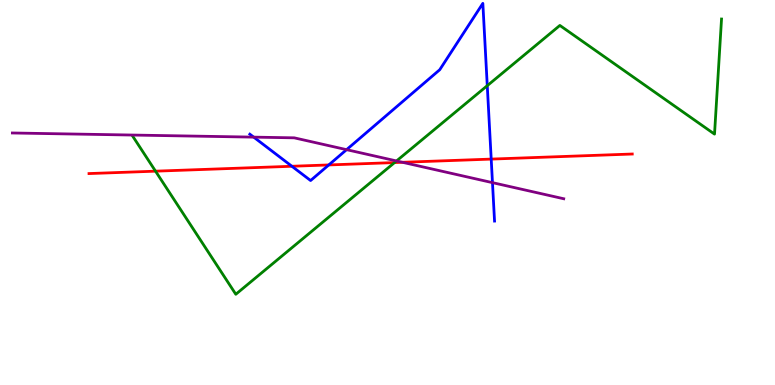[{'lines': ['blue', 'red'], 'intersections': [{'x': 3.77, 'y': 5.68}, {'x': 4.24, 'y': 5.72}, {'x': 6.34, 'y': 5.87}]}, {'lines': ['green', 'red'], 'intersections': [{'x': 2.01, 'y': 5.55}, {'x': 5.09, 'y': 5.78}]}, {'lines': ['purple', 'red'], 'intersections': [{'x': 5.19, 'y': 5.78}]}, {'lines': ['blue', 'green'], 'intersections': [{'x': 6.29, 'y': 7.77}]}, {'lines': ['blue', 'purple'], 'intersections': [{'x': 3.27, 'y': 6.44}, {'x': 4.47, 'y': 6.11}, {'x': 6.35, 'y': 5.26}]}, {'lines': ['green', 'purple'], 'intersections': [{'x': 5.12, 'y': 5.82}]}]